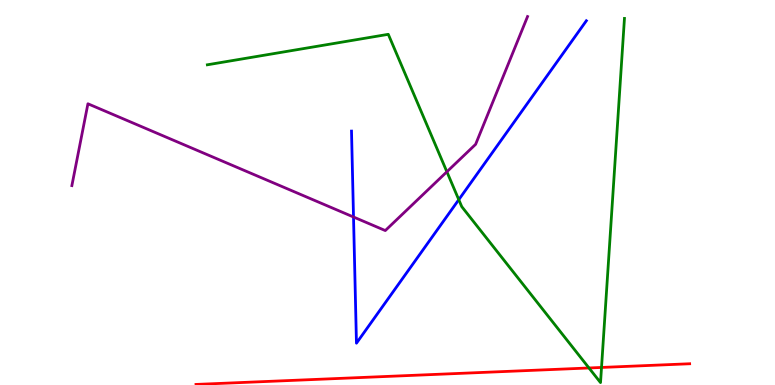[{'lines': ['blue', 'red'], 'intersections': []}, {'lines': ['green', 'red'], 'intersections': [{'x': 7.6, 'y': 0.442}, {'x': 7.76, 'y': 0.456}]}, {'lines': ['purple', 'red'], 'intersections': []}, {'lines': ['blue', 'green'], 'intersections': [{'x': 5.92, 'y': 4.81}]}, {'lines': ['blue', 'purple'], 'intersections': [{'x': 4.56, 'y': 4.36}]}, {'lines': ['green', 'purple'], 'intersections': [{'x': 5.77, 'y': 5.54}]}]